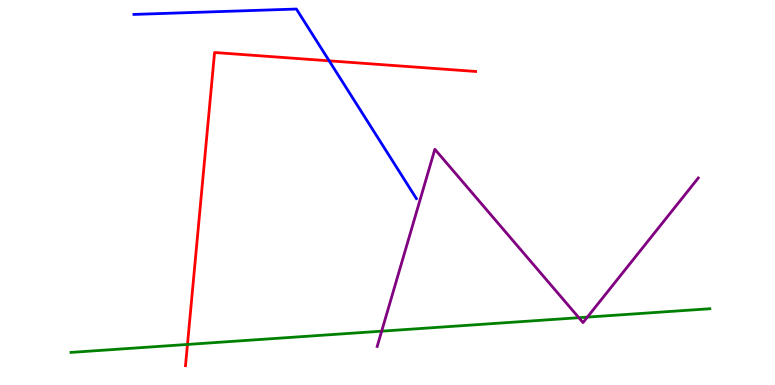[{'lines': ['blue', 'red'], 'intersections': [{'x': 4.25, 'y': 8.42}]}, {'lines': ['green', 'red'], 'intersections': [{'x': 2.42, 'y': 1.05}]}, {'lines': ['purple', 'red'], 'intersections': []}, {'lines': ['blue', 'green'], 'intersections': []}, {'lines': ['blue', 'purple'], 'intersections': []}, {'lines': ['green', 'purple'], 'intersections': [{'x': 4.92, 'y': 1.4}, {'x': 7.47, 'y': 1.75}, {'x': 7.58, 'y': 1.76}]}]